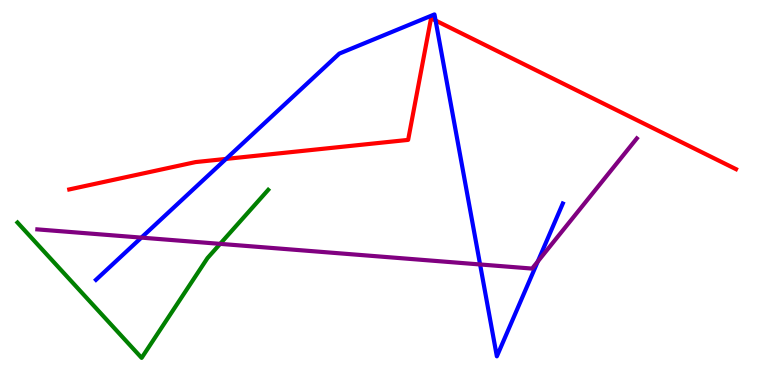[{'lines': ['blue', 'red'], 'intersections': [{'x': 2.92, 'y': 5.87}, {'x': 5.62, 'y': 9.47}]}, {'lines': ['green', 'red'], 'intersections': []}, {'lines': ['purple', 'red'], 'intersections': []}, {'lines': ['blue', 'green'], 'intersections': []}, {'lines': ['blue', 'purple'], 'intersections': [{'x': 1.82, 'y': 3.83}, {'x': 6.19, 'y': 3.13}, {'x': 6.94, 'y': 3.21}]}, {'lines': ['green', 'purple'], 'intersections': [{'x': 2.84, 'y': 3.67}]}]